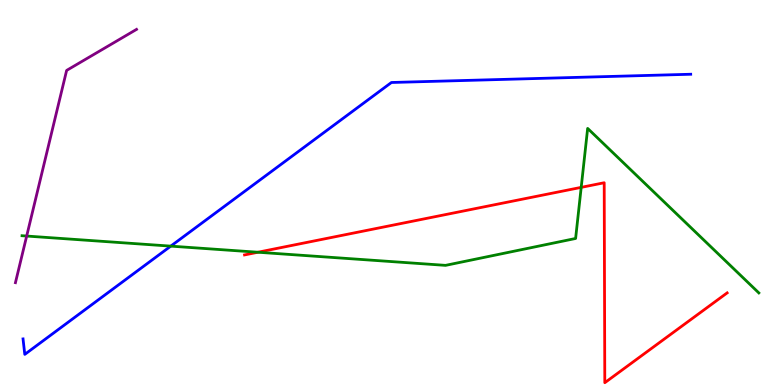[{'lines': ['blue', 'red'], 'intersections': []}, {'lines': ['green', 'red'], 'intersections': [{'x': 3.33, 'y': 3.45}, {'x': 7.5, 'y': 5.13}]}, {'lines': ['purple', 'red'], 'intersections': []}, {'lines': ['blue', 'green'], 'intersections': [{'x': 2.2, 'y': 3.61}]}, {'lines': ['blue', 'purple'], 'intersections': []}, {'lines': ['green', 'purple'], 'intersections': [{'x': 0.344, 'y': 3.87}]}]